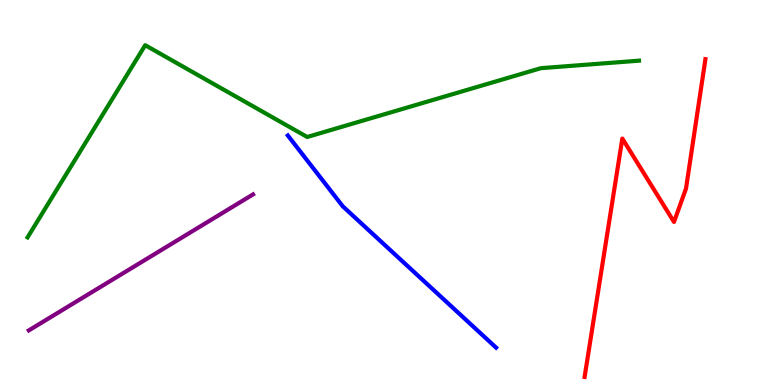[{'lines': ['blue', 'red'], 'intersections': []}, {'lines': ['green', 'red'], 'intersections': []}, {'lines': ['purple', 'red'], 'intersections': []}, {'lines': ['blue', 'green'], 'intersections': []}, {'lines': ['blue', 'purple'], 'intersections': []}, {'lines': ['green', 'purple'], 'intersections': []}]